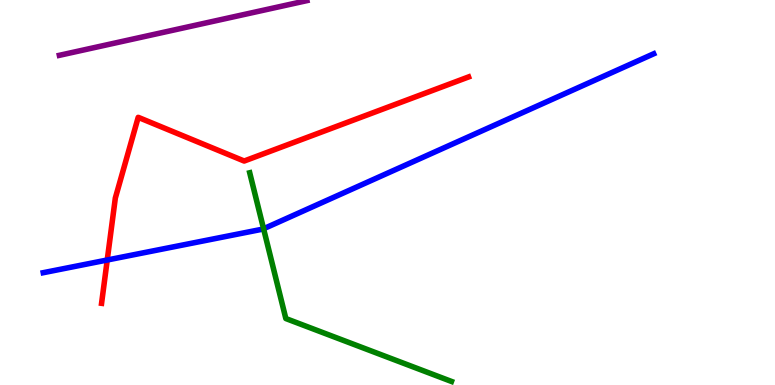[{'lines': ['blue', 'red'], 'intersections': [{'x': 1.38, 'y': 3.25}]}, {'lines': ['green', 'red'], 'intersections': []}, {'lines': ['purple', 'red'], 'intersections': []}, {'lines': ['blue', 'green'], 'intersections': [{'x': 3.4, 'y': 4.06}]}, {'lines': ['blue', 'purple'], 'intersections': []}, {'lines': ['green', 'purple'], 'intersections': []}]